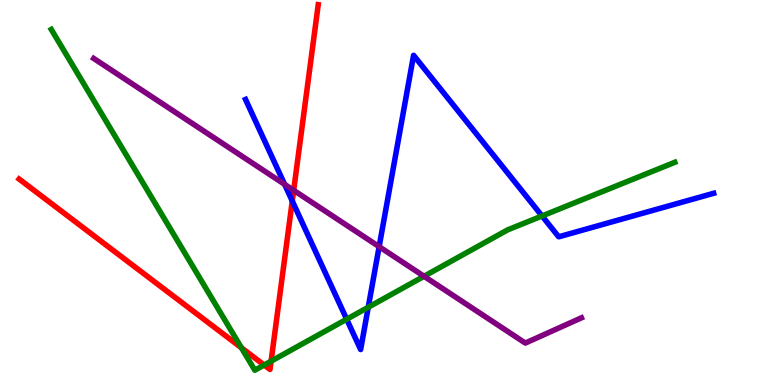[{'lines': ['blue', 'red'], 'intersections': [{'x': 3.77, 'y': 4.78}]}, {'lines': ['green', 'red'], 'intersections': [{'x': 3.11, 'y': 0.968}, {'x': 3.41, 'y': 0.519}, {'x': 3.5, 'y': 0.618}]}, {'lines': ['purple', 'red'], 'intersections': [{'x': 3.79, 'y': 5.06}]}, {'lines': ['blue', 'green'], 'intersections': [{'x': 4.47, 'y': 1.71}, {'x': 4.75, 'y': 2.02}, {'x': 6.99, 'y': 4.39}]}, {'lines': ['blue', 'purple'], 'intersections': [{'x': 3.67, 'y': 5.21}, {'x': 4.89, 'y': 3.59}]}, {'lines': ['green', 'purple'], 'intersections': [{'x': 5.47, 'y': 2.82}]}]